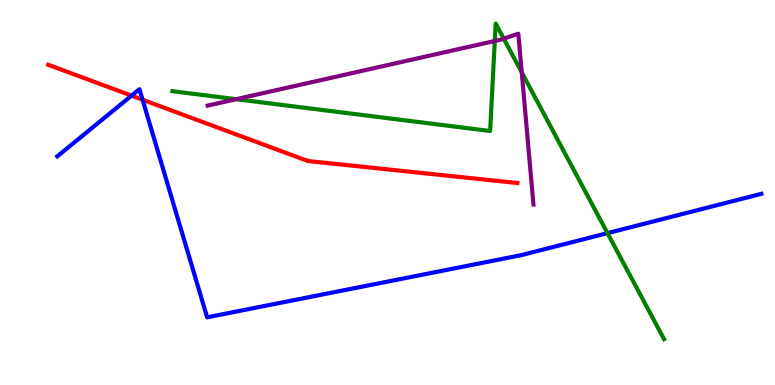[{'lines': ['blue', 'red'], 'intersections': [{'x': 1.7, 'y': 7.52}, {'x': 1.84, 'y': 7.41}]}, {'lines': ['green', 'red'], 'intersections': []}, {'lines': ['purple', 'red'], 'intersections': []}, {'lines': ['blue', 'green'], 'intersections': [{'x': 7.84, 'y': 3.94}]}, {'lines': ['blue', 'purple'], 'intersections': []}, {'lines': ['green', 'purple'], 'intersections': [{'x': 3.05, 'y': 7.42}, {'x': 6.38, 'y': 8.94}, {'x': 6.5, 'y': 9.0}, {'x': 6.73, 'y': 8.12}]}]